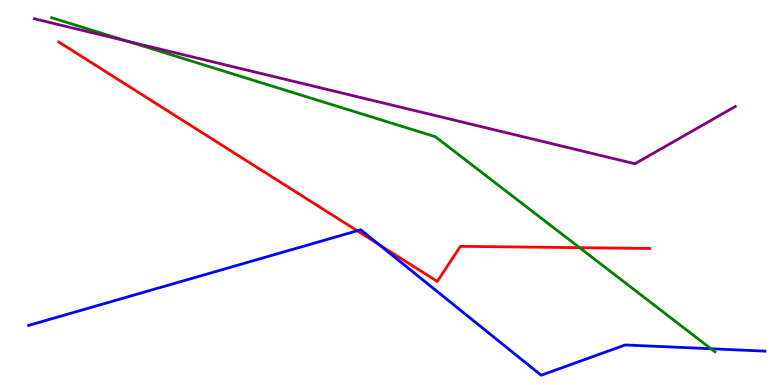[{'lines': ['blue', 'red'], 'intersections': [{'x': 4.61, 'y': 4.01}, {'x': 4.89, 'y': 3.65}]}, {'lines': ['green', 'red'], 'intersections': [{'x': 7.48, 'y': 3.57}]}, {'lines': ['purple', 'red'], 'intersections': []}, {'lines': ['blue', 'green'], 'intersections': [{'x': 9.17, 'y': 0.941}]}, {'lines': ['blue', 'purple'], 'intersections': []}, {'lines': ['green', 'purple'], 'intersections': [{'x': 1.65, 'y': 8.93}]}]